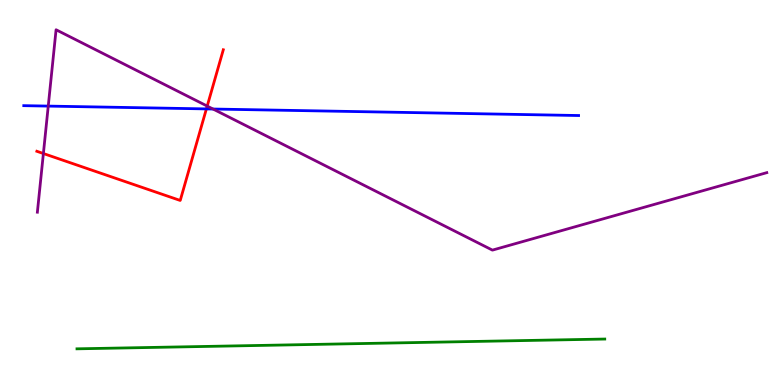[{'lines': ['blue', 'red'], 'intersections': [{'x': 2.66, 'y': 7.17}]}, {'lines': ['green', 'red'], 'intersections': []}, {'lines': ['purple', 'red'], 'intersections': [{'x': 0.56, 'y': 6.01}, {'x': 2.67, 'y': 7.24}]}, {'lines': ['blue', 'green'], 'intersections': []}, {'lines': ['blue', 'purple'], 'intersections': [{'x': 0.623, 'y': 7.24}, {'x': 2.75, 'y': 7.17}]}, {'lines': ['green', 'purple'], 'intersections': []}]